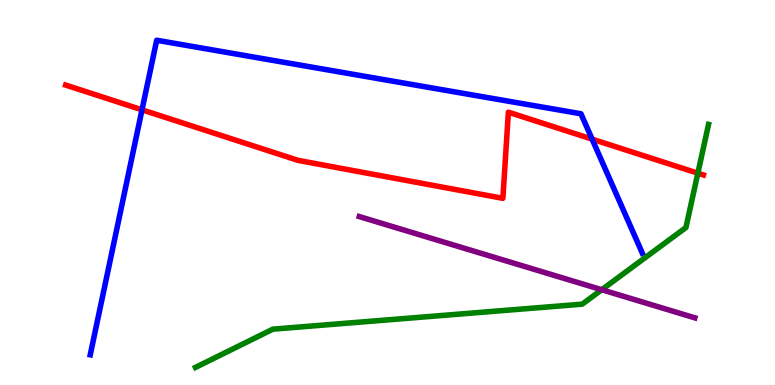[{'lines': ['blue', 'red'], 'intersections': [{'x': 1.83, 'y': 7.15}, {'x': 7.64, 'y': 6.39}]}, {'lines': ['green', 'red'], 'intersections': [{'x': 9.0, 'y': 5.5}]}, {'lines': ['purple', 'red'], 'intersections': []}, {'lines': ['blue', 'green'], 'intersections': []}, {'lines': ['blue', 'purple'], 'intersections': []}, {'lines': ['green', 'purple'], 'intersections': [{'x': 7.76, 'y': 2.47}]}]